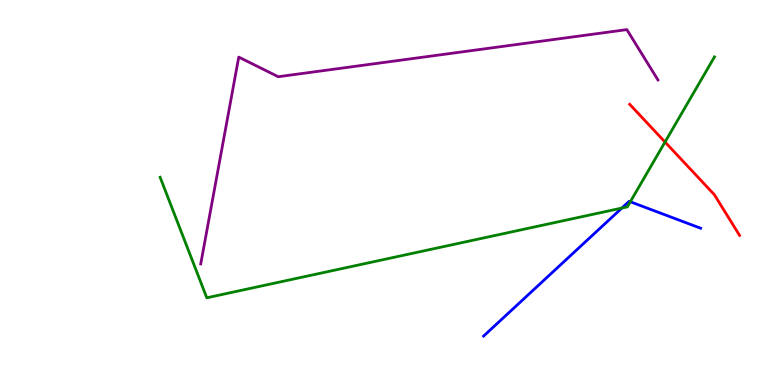[{'lines': ['blue', 'red'], 'intersections': []}, {'lines': ['green', 'red'], 'intersections': [{'x': 8.58, 'y': 6.31}]}, {'lines': ['purple', 'red'], 'intersections': []}, {'lines': ['blue', 'green'], 'intersections': [{'x': 8.02, 'y': 4.6}, {'x': 8.13, 'y': 4.76}]}, {'lines': ['blue', 'purple'], 'intersections': []}, {'lines': ['green', 'purple'], 'intersections': []}]